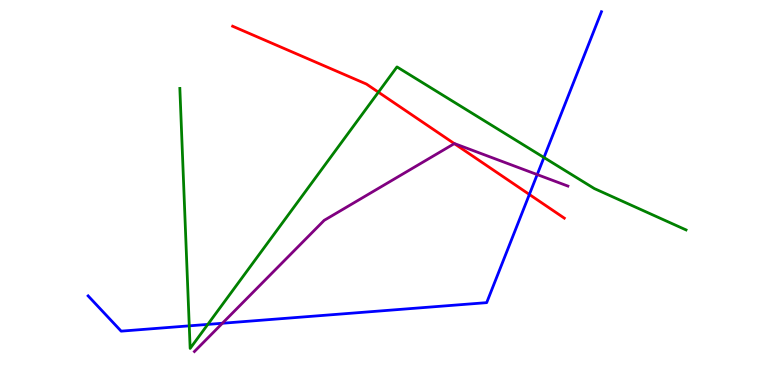[{'lines': ['blue', 'red'], 'intersections': [{'x': 6.83, 'y': 4.95}]}, {'lines': ['green', 'red'], 'intersections': [{'x': 4.88, 'y': 7.61}]}, {'lines': ['purple', 'red'], 'intersections': [{'x': 5.86, 'y': 6.27}]}, {'lines': ['blue', 'green'], 'intersections': [{'x': 2.44, 'y': 1.54}, {'x': 2.68, 'y': 1.57}, {'x': 7.02, 'y': 5.91}]}, {'lines': ['blue', 'purple'], 'intersections': [{'x': 2.87, 'y': 1.6}, {'x': 6.93, 'y': 5.47}]}, {'lines': ['green', 'purple'], 'intersections': []}]